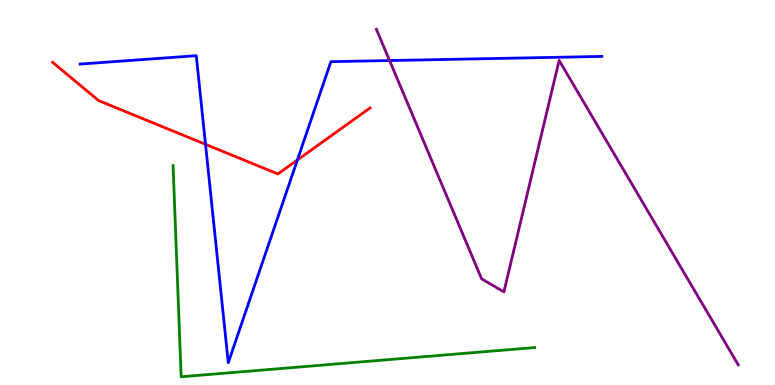[{'lines': ['blue', 'red'], 'intersections': [{'x': 2.65, 'y': 6.25}, {'x': 3.84, 'y': 5.84}]}, {'lines': ['green', 'red'], 'intersections': []}, {'lines': ['purple', 'red'], 'intersections': []}, {'lines': ['blue', 'green'], 'intersections': []}, {'lines': ['blue', 'purple'], 'intersections': [{'x': 5.03, 'y': 8.43}]}, {'lines': ['green', 'purple'], 'intersections': []}]